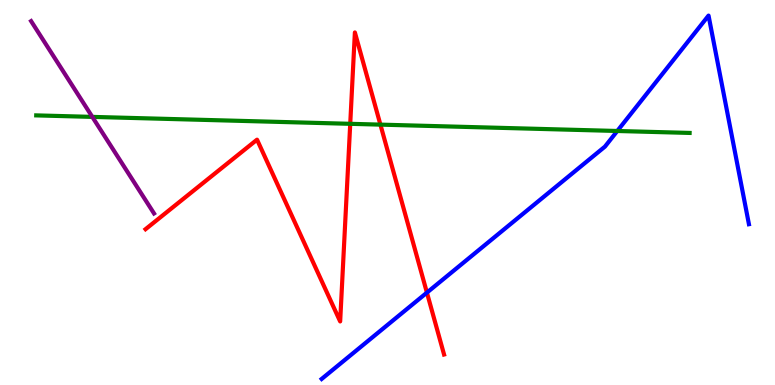[{'lines': ['blue', 'red'], 'intersections': [{'x': 5.51, 'y': 2.4}]}, {'lines': ['green', 'red'], 'intersections': [{'x': 4.52, 'y': 6.78}, {'x': 4.91, 'y': 6.76}]}, {'lines': ['purple', 'red'], 'intersections': []}, {'lines': ['blue', 'green'], 'intersections': [{'x': 7.97, 'y': 6.6}]}, {'lines': ['blue', 'purple'], 'intersections': []}, {'lines': ['green', 'purple'], 'intersections': [{'x': 1.19, 'y': 6.96}]}]